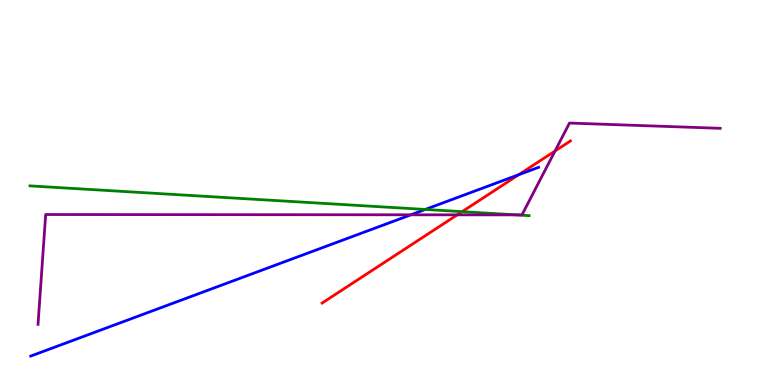[{'lines': ['blue', 'red'], 'intersections': [{'x': 6.69, 'y': 5.46}]}, {'lines': ['green', 'red'], 'intersections': [{'x': 5.96, 'y': 4.5}]}, {'lines': ['purple', 'red'], 'intersections': [{'x': 5.9, 'y': 4.42}, {'x': 7.16, 'y': 6.08}]}, {'lines': ['blue', 'green'], 'intersections': [{'x': 5.49, 'y': 4.56}]}, {'lines': ['blue', 'purple'], 'intersections': [{'x': 5.3, 'y': 4.42}]}, {'lines': ['green', 'purple'], 'intersections': [{'x': 6.66, 'y': 4.42}]}]